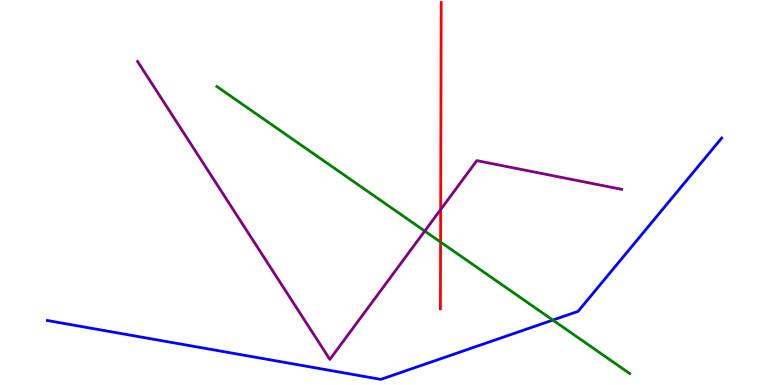[{'lines': ['blue', 'red'], 'intersections': []}, {'lines': ['green', 'red'], 'intersections': [{'x': 5.68, 'y': 3.71}]}, {'lines': ['purple', 'red'], 'intersections': [{'x': 5.69, 'y': 4.56}]}, {'lines': ['blue', 'green'], 'intersections': [{'x': 7.13, 'y': 1.69}]}, {'lines': ['blue', 'purple'], 'intersections': []}, {'lines': ['green', 'purple'], 'intersections': [{'x': 5.48, 'y': 4.0}]}]